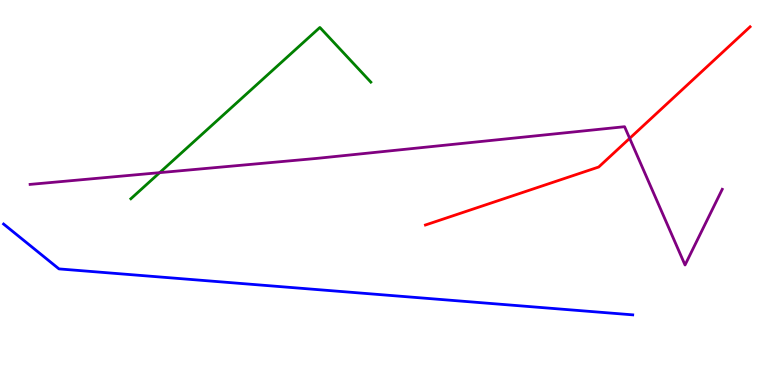[{'lines': ['blue', 'red'], 'intersections': []}, {'lines': ['green', 'red'], 'intersections': []}, {'lines': ['purple', 'red'], 'intersections': [{'x': 8.12, 'y': 6.41}]}, {'lines': ['blue', 'green'], 'intersections': []}, {'lines': ['blue', 'purple'], 'intersections': []}, {'lines': ['green', 'purple'], 'intersections': [{'x': 2.06, 'y': 5.52}]}]